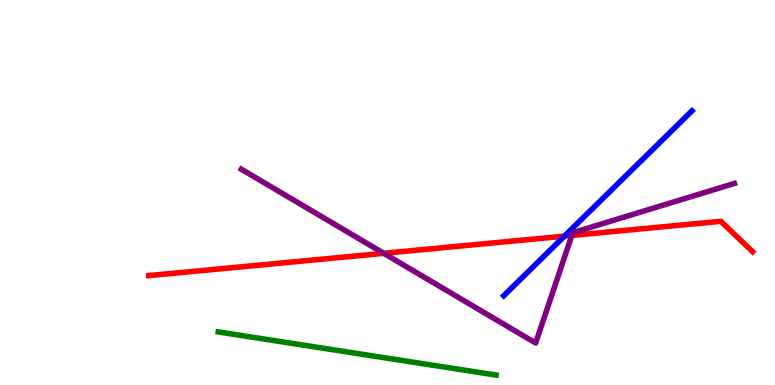[{'lines': ['blue', 'red'], 'intersections': [{'x': 7.28, 'y': 3.87}]}, {'lines': ['green', 'red'], 'intersections': []}, {'lines': ['purple', 'red'], 'intersections': [{'x': 4.95, 'y': 3.42}, {'x': 7.38, 'y': 3.88}]}, {'lines': ['blue', 'green'], 'intersections': []}, {'lines': ['blue', 'purple'], 'intersections': []}, {'lines': ['green', 'purple'], 'intersections': []}]